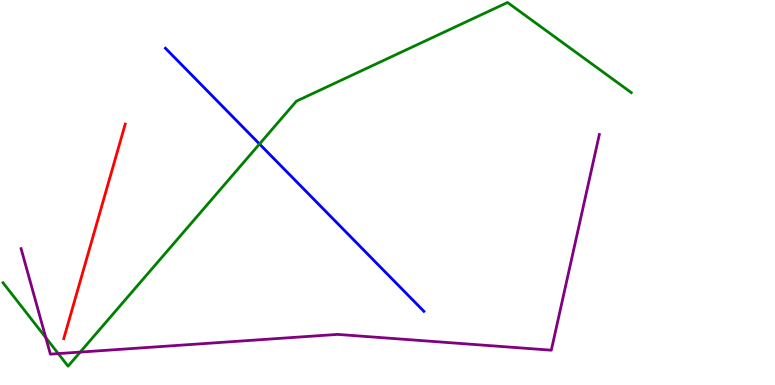[{'lines': ['blue', 'red'], 'intersections': []}, {'lines': ['green', 'red'], 'intersections': []}, {'lines': ['purple', 'red'], 'intersections': []}, {'lines': ['blue', 'green'], 'intersections': [{'x': 3.35, 'y': 6.26}]}, {'lines': ['blue', 'purple'], 'intersections': []}, {'lines': ['green', 'purple'], 'intersections': [{'x': 0.591, 'y': 1.23}, {'x': 0.752, 'y': 0.816}, {'x': 1.03, 'y': 0.855}]}]